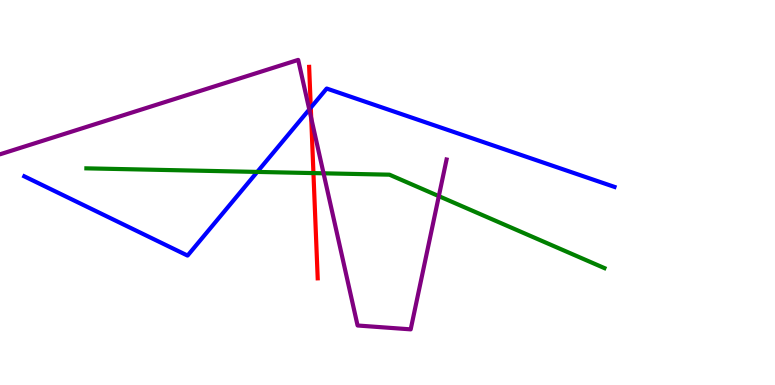[{'lines': ['blue', 'red'], 'intersections': [{'x': 4.01, 'y': 7.2}]}, {'lines': ['green', 'red'], 'intersections': [{'x': 4.04, 'y': 5.5}]}, {'lines': ['purple', 'red'], 'intersections': [{'x': 4.02, 'y': 6.93}]}, {'lines': ['blue', 'green'], 'intersections': [{'x': 3.32, 'y': 5.53}]}, {'lines': ['blue', 'purple'], 'intersections': [{'x': 3.99, 'y': 7.16}]}, {'lines': ['green', 'purple'], 'intersections': [{'x': 4.17, 'y': 5.5}, {'x': 5.66, 'y': 4.91}]}]